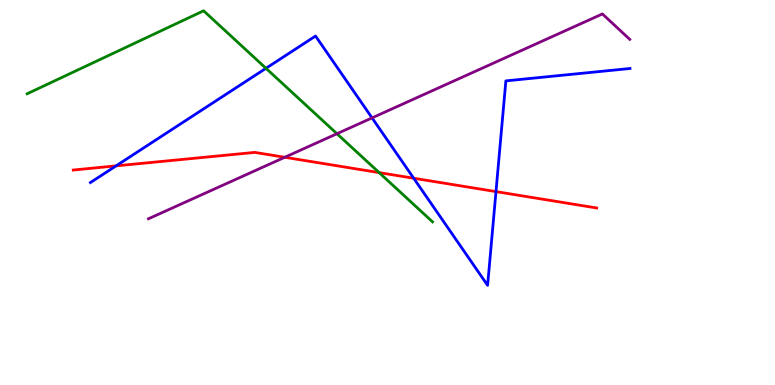[{'lines': ['blue', 'red'], 'intersections': [{'x': 1.5, 'y': 5.69}, {'x': 5.34, 'y': 5.37}, {'x': 6.4, 'y': 5.02}]}, {'lines': ['green', 'red'], 'intersections': [{'x': 4.89, 'y': 5.52}]}, {'lines': ['purple', 'red'], 'intersections': [{'x': 3.67, 'y': 5.91}]}, {'lines': ['blue', 'green'], 'intersections': [{'x': 3.43, 'y': 8.23}]}, {'lines': ['blue', 'purple'], 'intersections': [{'x': 4.8, 'y': 6.94}]}, {'lines': ['green', 'purple'], 'intersections': [{'x': 4.35, 'y': 6.53}]}]